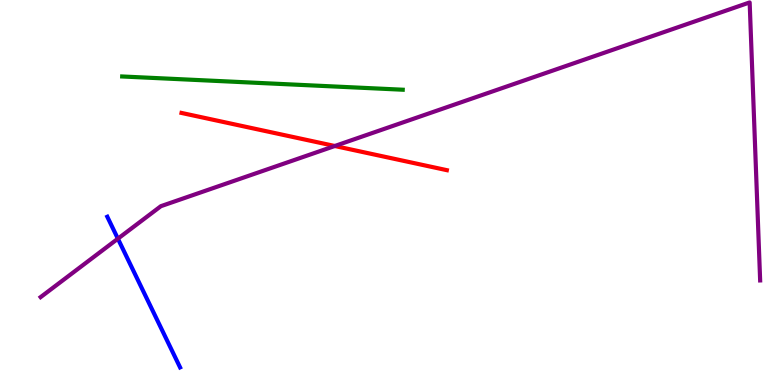[{'lines': ['blue', 'red'], 'intersections': []}, {'lines': ['green', 'red'], 'intersections': []}, {'lines': ['purple', 'red'], 'intersections': [{'x': 4.32, 'y': 6.21}]}, {'lines': ['blue', 'green'], 'intersections': []}, {'lines': ['blue', 'purple'], 'intersections': [{'x': 1.52, 'y': 3.8}]}, {'lines': ['green', 'purple'], 'intersections': []}]